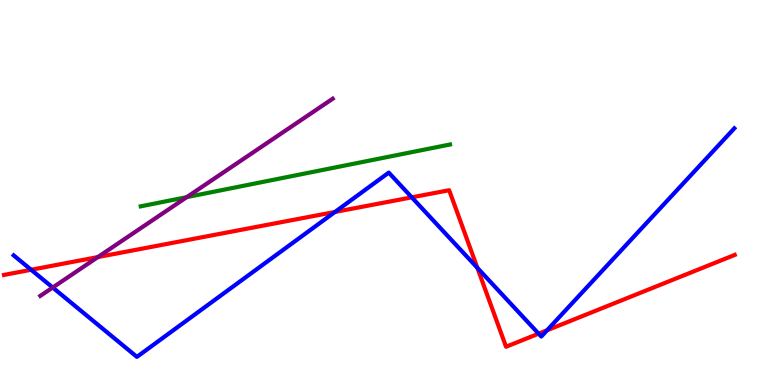[{'lines': ['blue', 'red'], 'intersections': [{'x': 0.402, 'y': 2.99}, {'x': 4.32, 'y': 4.49}, {'x': 5.31, 'y': 4.87}, {'x': 6.16, 'y': 3.04}, {'x': 6.95, 'y': 1.33}, {'x': 7.06, 'y': 1.42}]}, {'lines': ['green', 'red'], 'intersections': []}, {'lines': ['purple', 'red'], 'intersections': [{'x': 1.26, 'y': 3.32}]}, {'lines': ['blue', 'green'], 'intersections': []}, {'lines': ['blue', 'purple'], 'intersections': [{'x': 0.68, 'y': 2.53}]}, {'lines': ['green', 'purple'], 'intersections': [{'x': 2.41, 'y': 4.88}]}]